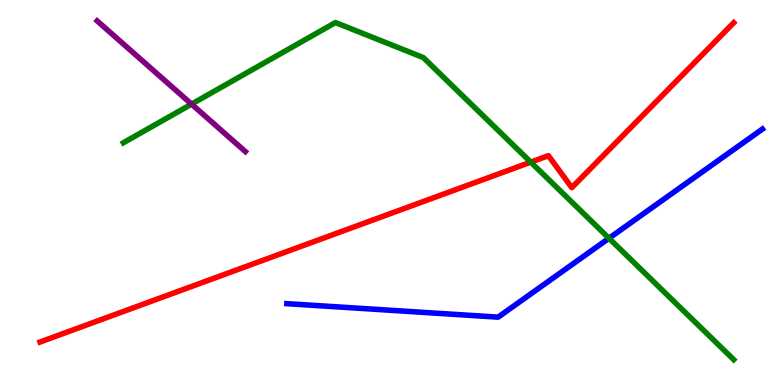[{'lines': ['blue', 'red'], 'intersections': []}, {'lines': ['green', 'red'], 'intersections': [{'x': 6.85, 'y': 5.79}]}, {'lines': ['purple', 'red'], 'intersections': []}, {'lines': ['blue', 'green'], 'intersections': [{'x': 7.86, 'y': 3.81}]}, {'lines': ['blue', 'purple'], 'intersections': []}, {'lines': ['green', 'purple'], 'intersections': [{'x': 2.47, 'y': 7.3}]}]